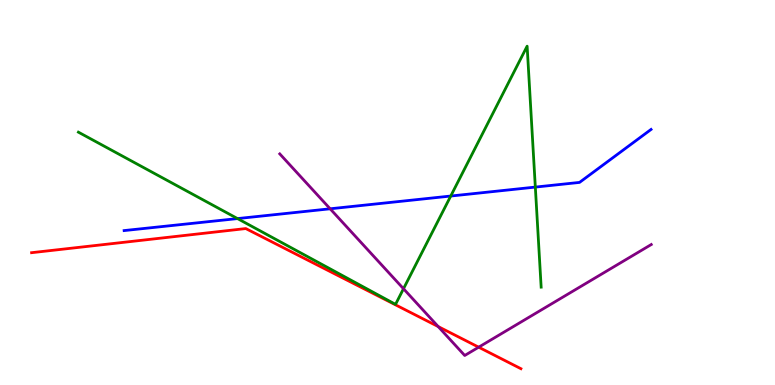[{'lines': ['blue', 'red'], 'intersections': []}, {'lines': ['green', 'red'], 'intersections': []}, {'lines': ['purple', 'red'], 'intersections': [{'x': 5.65, 'y': 1.52}, {'x': 6.18, 'y': 0.982}]}, {'lines': ['blue', 'green'], 'intersections': [{'x': 3.06, 'y': 4.32}, {'x': 5.82, 'y': 4.91}, {'x': 6.91, 'y': 5.14}]}, {'lines': ['blue', 'purple'], 'intersections': [{'x': 4.26, 'y': 4.58}]}, {'lines': ['green', 'purple'], 'intersections': [{'x': 5.21, 'y': 2.5}]}]